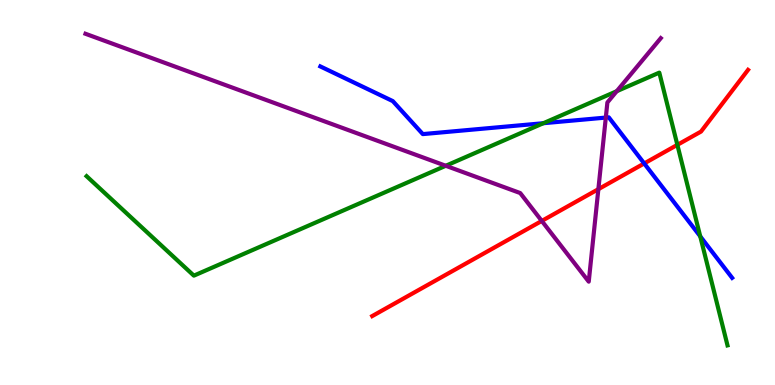[{'lines': ['blue', 'red'], 'intersections': [{'x': 8.31, 'y': 5.75}]}, {'lines': ['green', 'red'], 'intersections': [{'x': 8.74, 'y': 6.24}]}, {'lines': ['purple', 'red'], 'intersections': [{'x': 6.99, 'y': 4.26}, {'x': 7.72, 'y': 5.09}]}, {'lines': ['blue', 'green'], 'intersections': [{'x': 7.01, 'y': 6.8}, {'x': 9.04, 'y': 3.86}]}, {'lines': ['blue', 'purple'], 'intersections': [{'x': 7.82, 'y': 6.95}]}, {'lines': ['green', 'purple'], 'intersections': [{'x': 5.75, 'y': 5.69}, {'x': 7.96, 'y': 7.63}]}]